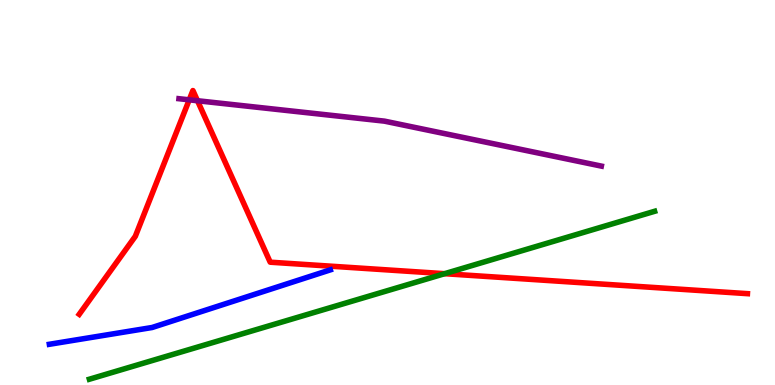[{'lines': ['blue', 'red'], 'intersections': []}, {'lines': ['green', 'red'], 'intersections': [{'x': 5.74, 'y': 2.89}]}, {'lines': ['purple', 'red'], 'intersections': [{'x': 2.44, 'y': 7.41}, {'x': 2.55, 'y': 7.38}]}, {'lines': ['blue', 'green'], 'intersections': []}, {'lines': ['blue', 'purple'], 'intersections': []}, {'lines': ['green', 'purple'], 'intersections': []}]